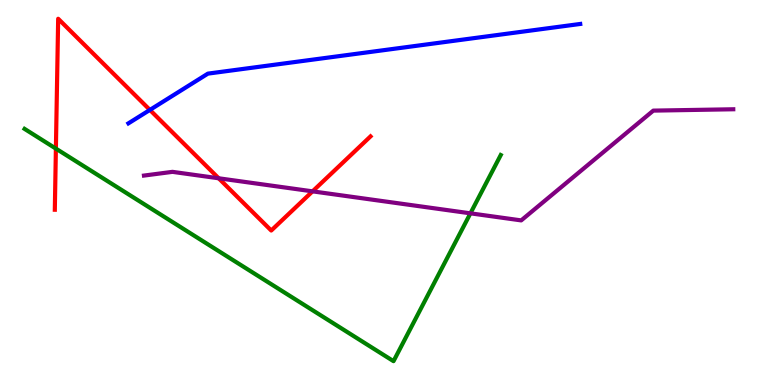[{'lines': ['blue', 'red'], 'intersections': [{'x': 1.93, 'y': 7.15}]}, {'lines': ['green', 'red'], 'intersections': [{'x': 0.721, 'y': 6.14}]}, {'lines': ['purple', 'red'], 'intersections': [{'x': 2.82, 'y': 5.37}, {'x': 4.03, 'y': 5.03}]}, {'lines': ['blue', 'green'], 'intersections': []}, {'lines': ['blue', 'purple'], 'intersections': []}, {'lines': ['green', 'purple'], 'intersections': [{'x': 6.07, 'y': 4.46}]}]